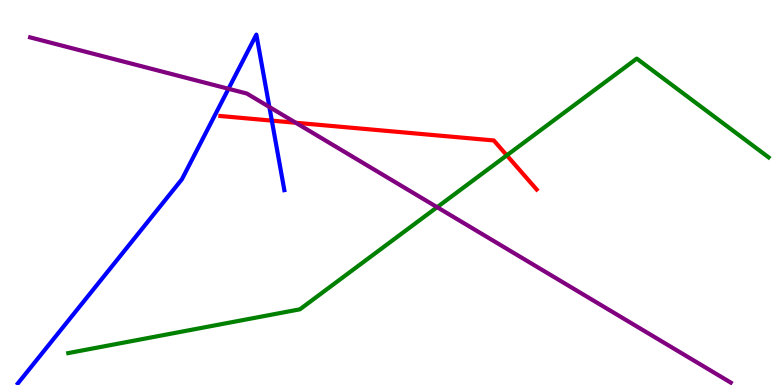[{'lines': ['blue', 'red'], 'intersections': [{'x': 3.51, 'y': 6.87}]}, {'lines': ['green', 'red'], 'intersections': [{'x': 6.54, 'y': 5.97}]}, {'lines': ['purple', 'red'], 'intersections': [{'x': 3.82, 'y': 6.81}]}, {'lines': ['blue', 'green'], 'intersections': []}, {'lines': ['blue', 'purple'], 'intersections': [{'x': 2.95, 'y': 7.69}, {'x': 3.48, 'y': 7.22}]}, {'lines': ['green', 'purple'], 'intersections': [{'x': 5.64, 'y': 4.62}]}]